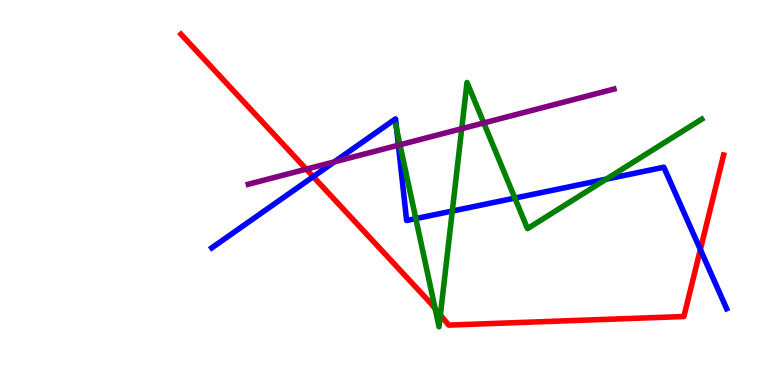[{'lines': ['blue', 'red'], 'intersections': [{'x': 4.04, 'y': 5.41}, {'x': 9.04, 'y': 3.52}]}, {'lines': ['green', 'red'], 'intersections': [{'x': 5.61, 'y': 1.98}, {'x': 5.68, 'y': 1.82}]}, {'lines': ['purple', 'red'], 'intersections': [{'x': 3.95, 'y': 5.61}]}, {'lines': ['blue', 'green'], 'intersections': [{'x': 5.12, 'y': 6.64}, {'x': 5.37, 'y': 4.32}, {'x': 5.84, 'y': 4.52}, {'x': 6.64, 'y': 4.86}, {'x': 7.82, 'y': 5.35}]}, {'lines': ['blue', 'purple'], 'intersections': [{'x': 4.31, 'y': 5.8}, {'x': 5.14, 'y': 6.23}]}, {'lines': ['green', 'purple'], 'intersections': [{'x': 5.16, 'y': 6.24}, {'x': 5.96, 'y': 6.66}, {'x': 6.24, 'y': 6.81}]}]